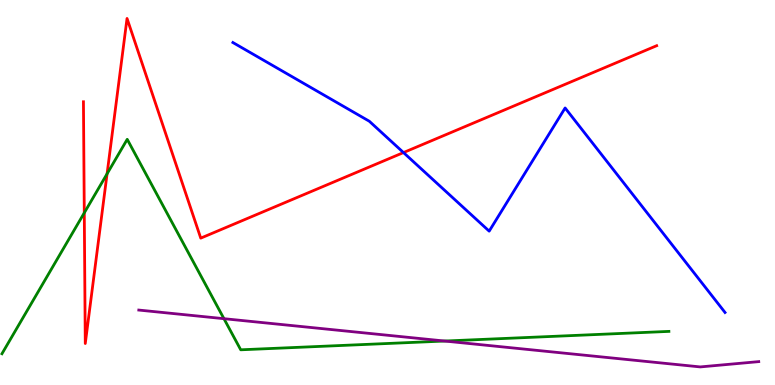[{'lines': ['blue', 'red'], 'intersections': [{'x': 5.21, 'y': 6.04}]}, {'lines': ['green', 'red'], 'intersections': [{'x': 1.09, 'y': 4.47}, {'x': 1.38, 'y': 5.49}]}, {'lines': ['purple', 'red'], 'intersections': []}, {'lines': ['blue', 'green'], 'intersections': []}, {'lines': ['blue', 'purple'], 'intersections': []}, {'lines': ['green', 'purple'], 'intersections': [{'x': 2.89, 'y': 1.72}, {'x': 5.74, 'y': 1.14}]}]